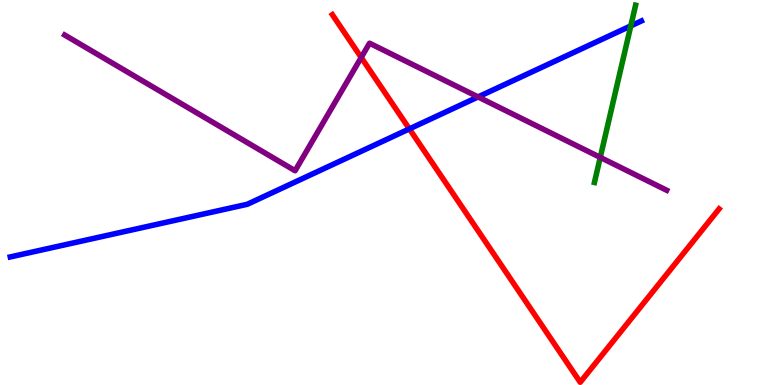[{'lines': ['blue', 'red'], 'intersections': [{'x': 5.28, 'y': 6.65}]}, {'lines': ['green', 'red'], 'intersections': []}, {'lines': ['purple', 'red'], 'intersections': [{'x': 4.66, 'y': 8.51}]}, {'lines': ['blue', 'green'], 'intersections': [{'x': 8.14, 'y': 9.33}]}, {'lines': ['blue', 'purple'], 'intersections': [{'x': 6.17, 'y': 7.48}]}, {'lines': ['green', 'purple'], 'intersections': [{'x': 7.75, 'y': 5.91}]}]